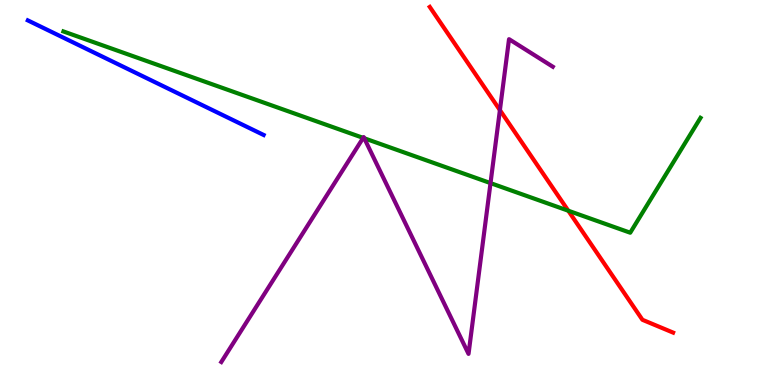[{'lines': ['blue', 'red'], 'intersections': []}, {'lines': ['green', 'red'], 'intersections': [{'x': 7.33, 'y': 4.53}]}, {'lines': ['purple', 'red'], 'intersections': [{'x': 6.45, 'y': 7.14}]}, {'lines': ['blue', 'green'], 'intersections': []}, {'lines': ['blue', 'purple'], 'intersections': []}, {'lines': ['green', 'purple'], 'intersections': [{'x': 4.69, 'y': 6.42}, {'x': 4.7, 'y': 6.41}, {'x': 6.33, 'y': 5.24}]}]